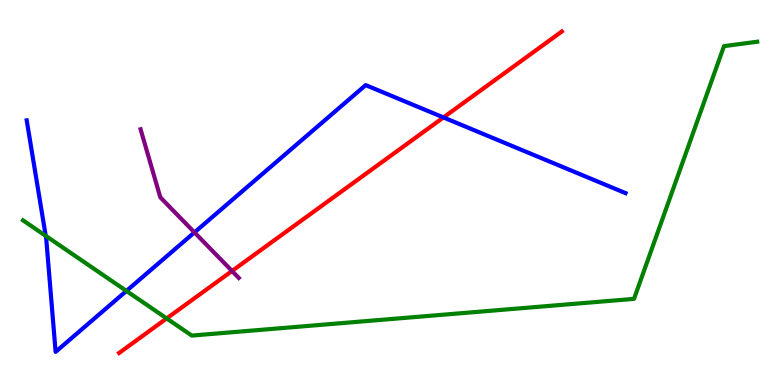[{'lines': ['blue', 'red'], 'intersections': [{'x': 5.72, 'y': 6.95}]}, {'lines': ['green', 'red'], 'intersections': [{'x': 2.15, 'y': 1.73}]}, {'lines': ['purple', 'red'], 'intersections': [{'x': 2.99, 'y': 2.96}]}, {'lines': ['blue', 'green'], 'intersections': [{'x': 0.59, 'y': 3.87}, {'x': 1.63, 'y': 2.44}]}, {'lines': ['blue', 'purple'], 'intersections': [{'x': 2.51, 'y': 3.96}]}, {'lines': ['green', 'purple'], 'intersections': []}]